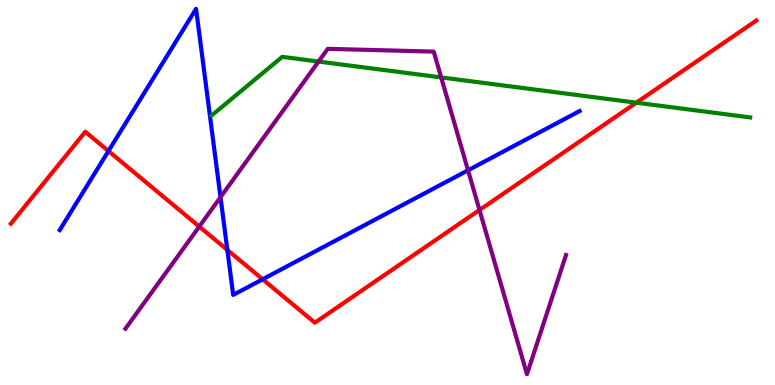[{'lines': ['blue', 'red'], 'intersections': [{'x': 1.4, 'y': 6.08}, {'x': 2.93, 'y': 3.51}, {'x': 3.39, 'y': 2.75}]}, {'lines': ['green', 'red'], 'intersections': [{'x': 8.21, 'y': 7.33}]}, {'lines': ['purple', 'red'], 'intersections': [{'x': 2.57, 'y': 4.12}, {'x': 6.19, 'y': 4.55}]}, {'lines': ['blue', 'green'], 'intersections': []}, {'lines': ['blue', 'purple'], 'intersections': [{'x': 2.85, 'y': 4.88}, {'x': 6.04, 'y': 5.58}]}, {'lines': ['green', 'purple'], 'intersections': [{'x': 4.11, 'y': 8.4}, {'x': 5.69, 'y': 7.99}]}]